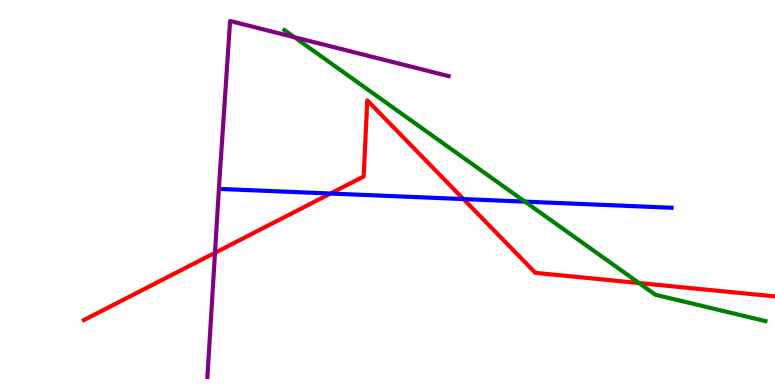[{'lines': ['blue', 'red'], 'intersections': [{'x': 4.26, 'y': 4.97}, {'x': 5.98, 'y': 4.83}]}, {'lines': ['green', 'red'], 'intersections': [{'x': 8.25, 'y': 2.65}]}, {'lines': ['purple', 'red'], 'intersections': [{'x': 2.77, 'y': 3.43}]}, {'lines': ['blue', 'green'], 'intersections': [{'x': 6.77, 'y': 4.76}]}, {'lines': ['blue', 'purple'], 'intersections': []}, {'lines': ['green', 'purple'], 'intersections': [{'x': 3.8, 'y': 9.03}]}]